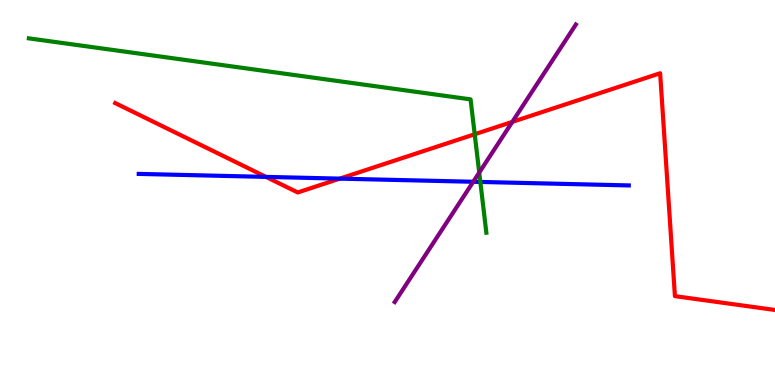[{'lines': ['blue', 'red'], 'intersections': [{'x': 3.43, 'y': 5.41}, {'x': 4.38, 'y': 5.36}]}, {'lines': ['green', 'red'], 'intersections': [{'x': 6.13, 'y': 6.51}]}, {'lines': ['purple', 'red'], 'intersections': [{'x': 6.61, 'y': 6.83}]}, {'lines': ['blue', 'green'], 'intersections': [{'x': 6.2, 'y': 5.27}]}, {'lines': ['blue', 'purple'], 'intersections': [{'x': 6.11, 'y': 5.28}]}, {'lines': ['green', 'purple'], 'intersections': [{'x': 6.18, 'y': 5.52}]}]